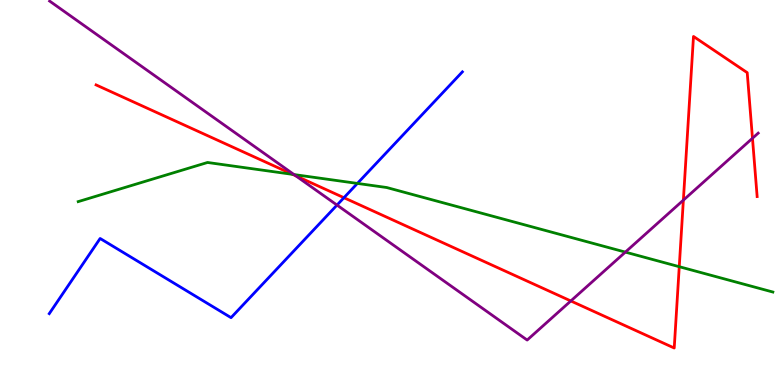[{'lines': ['blue', 'red'], 'intersections': [{'x': 4.44, 'y': 4.86}]}, {'lines': ['green', 'red'], 'intersections': [{'x': 3.78, 'y': 5.47}, {'x': 8.76, 'y': 3.07}]}, {'lines': ['purple', 'red'], 'intersections': [{'x': 3.82, 'y': 5.43}, {'x': 7.37, 'y': 2.18}, {'x': 8.82, 'y': 4.8}, {'x': 9.71, 'y': 6.41}]}, {'lines': ['blue', 'green'], 'intersections': [{'x': 4.61, 'y': 5.24}]}, {'lines': ['blue', 'purple'], 'intersections': [{'x': 4.35, 'y': 4.67}]}, {'lines': ['green', 'purple'], 'intersections': [{'x': 3.79, 'y': 5.47}, {'x': 8.07, 'y': 3.45}]}]